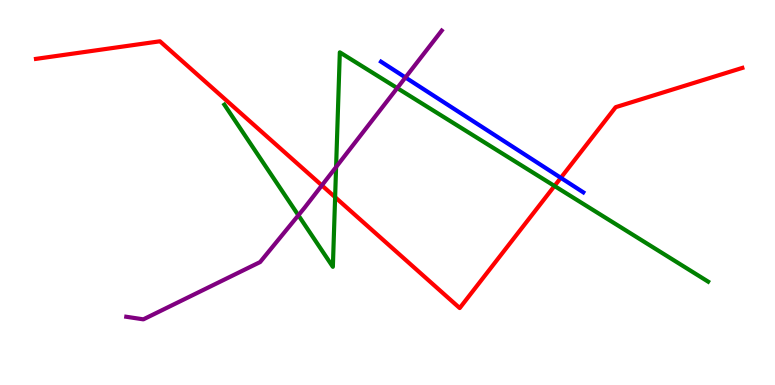[{'lines': ['blue', 'red'], 'intersections': [{'x': 7.24, 'y': 5.38}]}, {'lines': ['green', 'red'], 'intersections': [{'x': 4.32, 'y': 4.88}, {'x': 7.15, 'y': 5.17}]}, {'lines': ['purple', 'red'], 'intersections': [{'x': 4.15, 'y': 5.18}]}, {'lines': ['blue', 'green'], 'intersections': []}, {'lines': ['blue', 'purple'], 'intersections': [{'x': 5.23, 'y': 7.99}]}, {'lines': ['green', 'purple'], 'intersections': [{'x': 3.85, 'y': 4.41}, {'x': 4.34, 'y': 5.66}, {'x': 5.13, 'y': 7.71}]}]